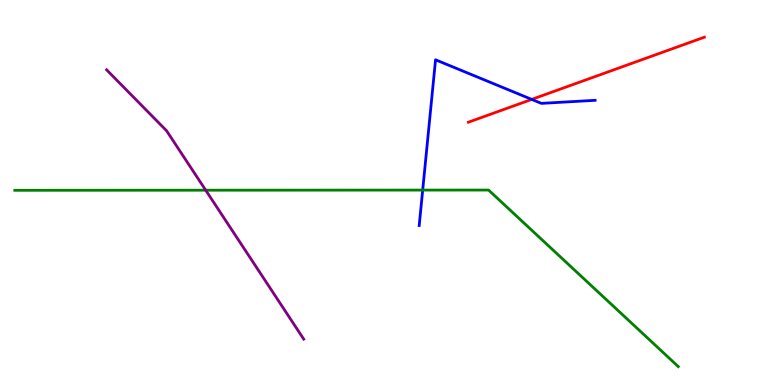[{'lines': ['blue', 'red'], 'intersections': [{'x': 6.86, 'y': 7.42}]}, {'lines': ['green', 'red'], 'intersections': []}, {'lines': ['purple', 'red'], 'intersections': []}, {'lines': ['blue', 'green'], 'intersections': [{'x': 5.45, 'y': 5.06}]}, {'lines': ['blue', 'purple'], 'intersections': []}, {'lines': ['green', 'purple'], 'intersections': [{'x': 2.65, 'y': 5.06}]}]